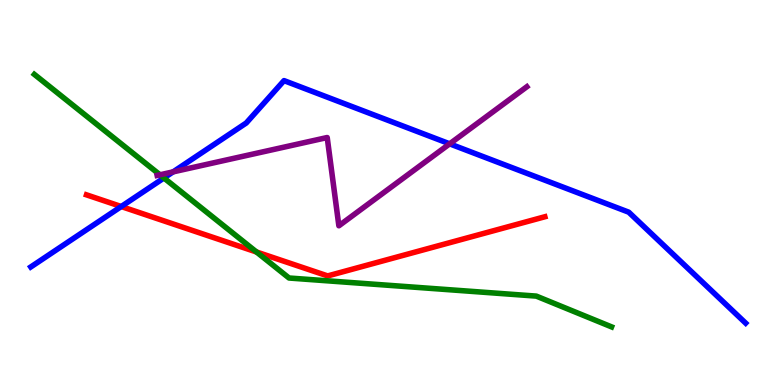[{'lines': ['blue', 'red'], 'intersections': [{'x': 1.56, 'y': 4.64}]}, {'lines': ['green', 'red'], 'intersections': [{'x': 3.31, 'y': 3.45}]}, {'lines': ['purple', 'red'], 'intersections': []}, {'lines': ['blue', 'green'], 'intersections': [{'x': 2.12, 'y': 5.38}]}, {'lines': ['blue', 'purple'], 'intersections': [{'x': 2.23, 'y': 5.54}, {'x': 5.8, 'y': 6.26}]}, {'lines': ['green', 'purple'], 'intersections': [{'x': 2.06, 'y': 5.46}]}]